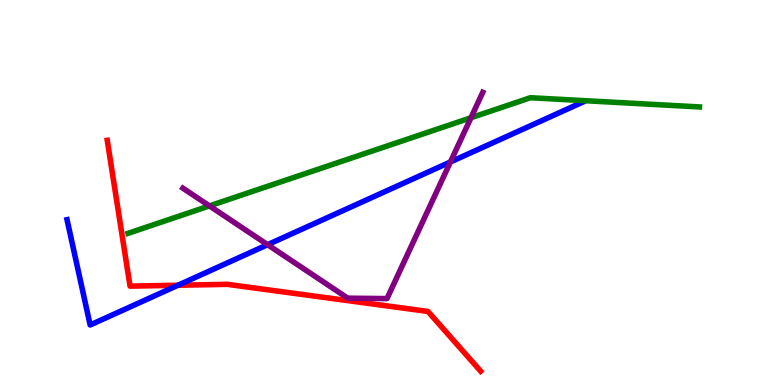[{'lines': ['blue', 'red'], 'intersections': [{'x': 2.3, 'y': 2.59}]}, {'lines': ['green', 'red'], 'intersections': []}, {'lines': ['purple', 'red'], 'intersections': []}, {'lines': ['blue', 'green'], 'intersections': []}, {'lines': ['blue', 'purple'], 'intersections': [{'x': 3.45, 'y': 3.64}, {'x': 5.81, 'y': 5.79}]}, {'lines': ['green', 'purple'], 'intersections': [{'x': 2.7, 'y': 4.65}, {'x': 6.08, 'y': 6.94}]}]